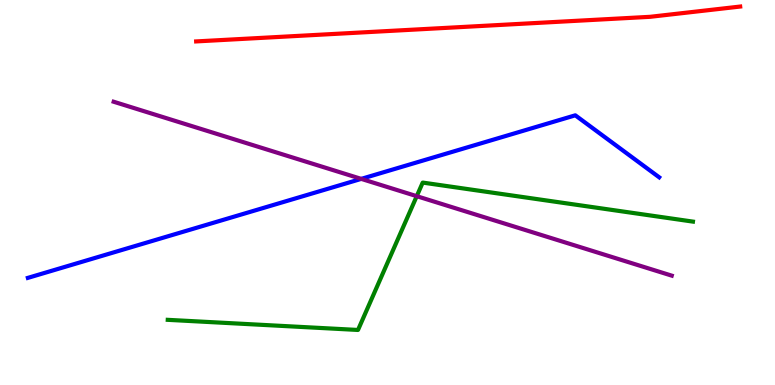[{'lines': ['blue', 'red'], 'intersections': []}, {'lines': ['green', 'red'], 'intersections': []}, {'lines': ['purple', 'red'], 'intersections': []}, {'lines': ['blue', 'green'], 'intersections': []}, {'lines': ['blue', 'purple'], 'intersections': [{'x': 4.66, 'y': 5.35}]}, {'lines': ['green', 'purple'], 'intersections': [{'x': 5.38, 'y': 4.9}]}]